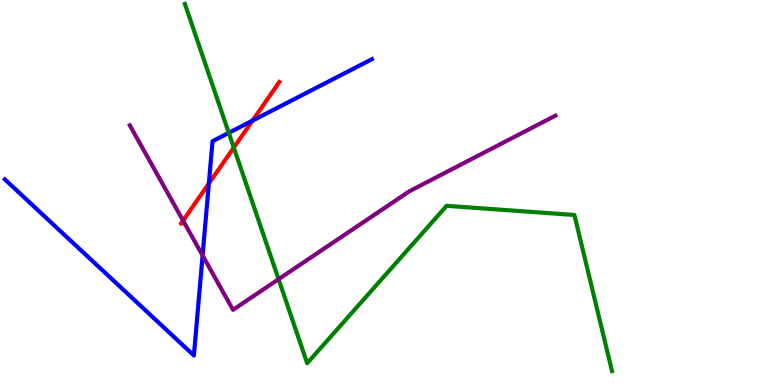[{'lines': ['blue', 'red'], 'intersections': [{'x': 2.69, 'y': 5.23}, {'x': 3.26, 'y': 6.87}]}, {'lines': ['green', 'red'], 'intersections': [{'x': 3.02, 'y': 6.17}]}, {'lines': ['purple', 'red'], 'intersections': [{'x': 2.36, 'y': 4.27}]}, {'lines': ['blue', 'green'], 'intersections': [{'x': 2.95, 'y': 6.55}]}, {'lines': ['blue', 'purple'], 'intersections': [{'x': 2.61, 'y': 3.36}]}, {'lines': ['green', 'purple'], 'intersections': [{'x': 3.59, 'y': 2.75}]}]